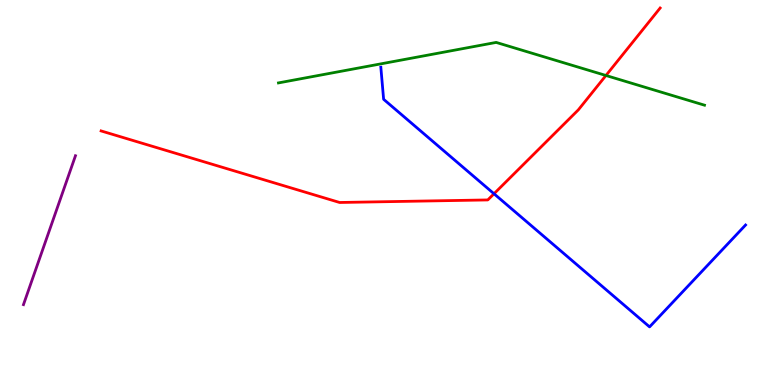[{'lines': ['blue', 'red'], 'intersections': [{'x': 6.37, 'y': 4.97}]}, {'lines': ['green', 'red'], 'intersections': [{'x': 7.82, 'y': 8.04}]}, {'lines': ['purple', 'red'], 'intersections': []}, {'lines': ['blue', 'green'], 'intersections': []}, {'lines': ['blue', 'purple'], 'intersections': []}, {'lines': ['green', 'purple'], 'intersections': []}]